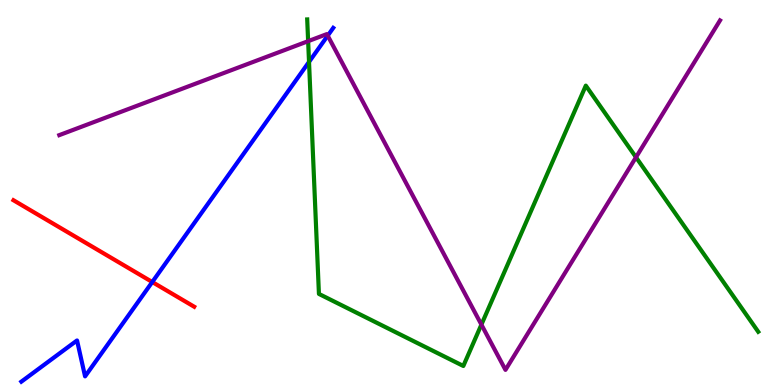[{'lines': ['blue', 'red'], 'intersections': [{'x': 1.96, 'y': 2.67}]}, {'lines': ['green', 'red'], 'intersections': []}, {'lines': ['purple', 'red'], 'intersections': []}, {'lines': ['blue', 'green'], 'intersections': [{'x': 3.99, 'y': 8.39}]}, {'lines': ['blue', 'purple'], 'intersections': [{'x': 4.23, 'y': 9.07}]}, {'lines': ['green', 'purple'], 'intersections': [{'x': 3.98, 'y': 8.93}, {'x': 6.21, 'y': 1.57}, {'x': 8.21, 'y': 5.92}]}]